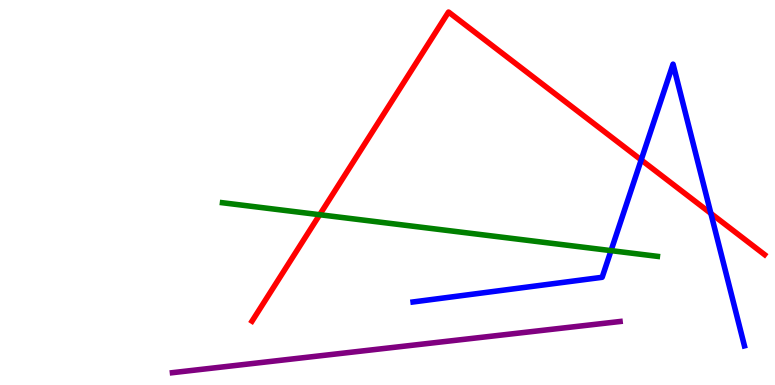[{'lines': ['blue', 'red'], 'intersections': [{'x': 8.27, 'y': 5.85}, {'x': 9.17, 'y': 4.46}]}, {'lines': ['green', 'red'], 'intersections': [{'x': 4.13, 'y': 4.42}]}, {'lines': ['purple', 'red'], 'intersections': []}, {'lines': ['blue', 'green'], 'intersections': [{'x': 7.88, 'y': 3.49}]}, {'lines': ['blue', 'purple'], 'intersections': []}, {'lines': ['green', 'purple'], 'intersections': []}]